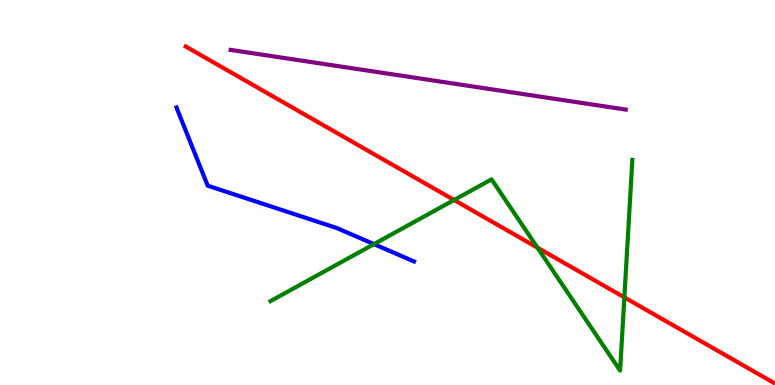[{'lines': ['blue', 'red'], 'intersections': []}, {'lines': ['green', 'red'], 'intersections': [{'x': 5.86, 'y': 4.81}, {'x': 6.94, 'y': 3.57}, {'x': 8.06, 'y': 2.28}]}, {'lines': ['purple', 'red'], 'intersections': []}, {'lines': ['blue', 'green'], 'intersections': [{'x': 4.83, 'y': 3.66}]}, {'lines': ['blue', 'purple'], 'intersections': []}, {'lines': ['green', 'purple'], 'intersections': []}]